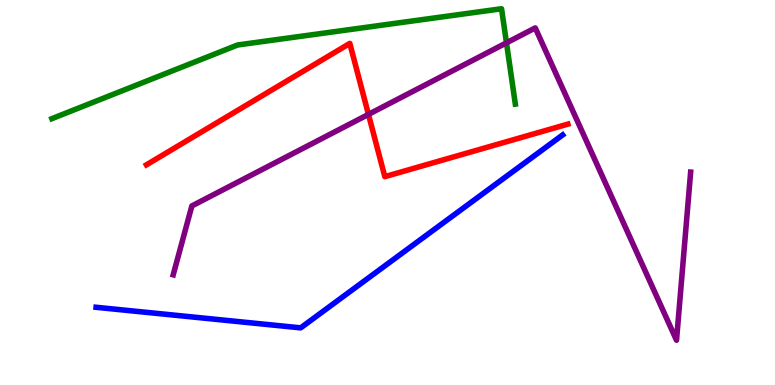[{'lines': ['blue', 'red'], 'intersections': []}, {'lines': ['green', 'red'], 'intersections': []}, {'lines': ['purple', 'red'], 'intersections': [{'x': 4.75, 'y': 7.03}]}, {'lines': ['blue', 'green'], 'intersections': []}, {'lines': ['blue', 'purple'], 'intersections': []}, {'lines': ['green', 'purple'], 'intersections': [{'x': 6.54, 'y': 8.89}]}]